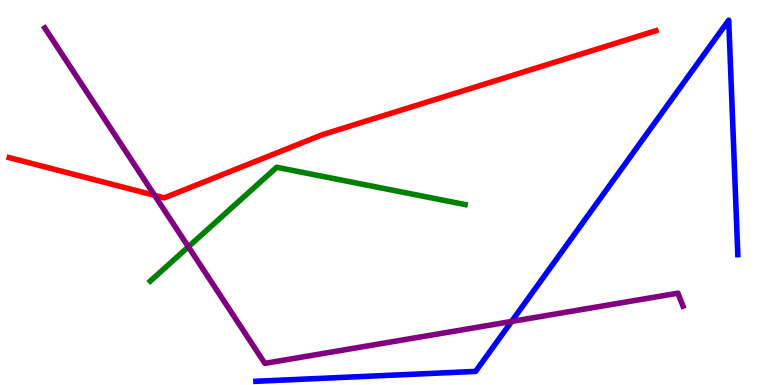[{'lines': ['blue', 'red'], 'intersections': []}, {'lines': ['green', 'red'], 'intersections': []}, {'lines': ['purple', 'red'], 'intersections': [{'x': 1.99, 'y': 4.93}]}, {'lines': ['blue', 'green'], 'intersections': []}, {'lines': ['blue', 'purple'], 'intersections': [{'x': 6.6, 'y': 1.65}]}, {'lines': ['green', 'purple'], 'intersections': [{'x': 2.43, 'y': 3.59}]}]